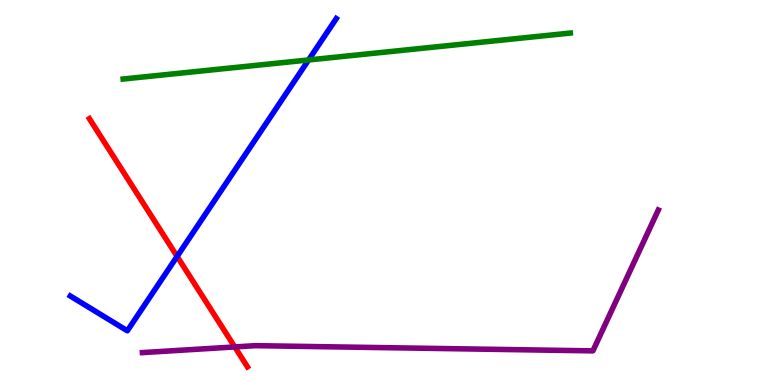[{'lines': ['blue', 'red'], 'intersections': [{'x': 2.29, 'y': 3.34}]}, {'lines': ['green', 'red'], 'intersections': []}, {'lines': ['purple', 'red'], 'intersections': [{'x': 3.03, 'y': 0.989}]}, {'lines': ['blue', 'green'], 'intersections': [{'x': 3.98, 'y': 8.44}]}, {'lines': ['blue', 'purple'], 'intersections': []}, {'lines': ['green', 'purple'], 'intersections': []}]